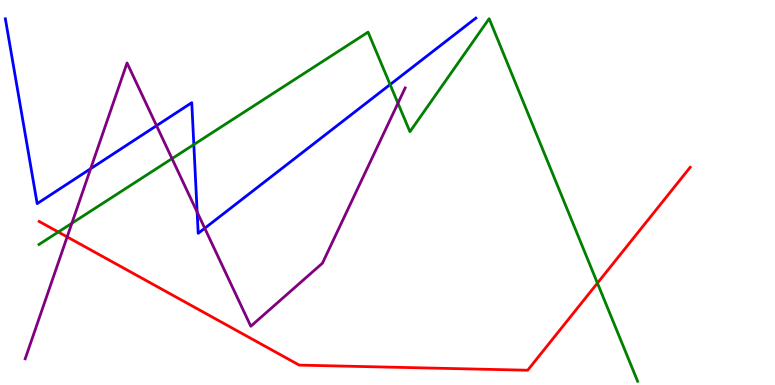[{'lines': ['blue', 'red'], 'intersections': []}, {'lines': ['green', 'red'], 'intersections': [{'x': 0.752, 'y': 3.97}, {'x': 7.71, 'y': 2.65}]}, {'lines': ['purple', 'red'], 'intersections': [{'x': 0.867, 'y': 3.85}]}, {'lines': ['blue', 'green'], 'intersections': [{'x': 2.5, 'y': 6.25}, {'x': 5.03, 'y': 7.8}]}, {'lines': ['blue', 'purple'], 'intersections': [{'x': 1.17, 'y': 5.62}, {'x': 2.02, 'y': 6.74}, {'x': 2.54, 'y': 4.49}, {'x': 2.64, 'y': 4.07}]}, {'lines': ['green', 'purple'], 'intersections': [{'x': 0.927, 'y': 4.2}, {'x': 2.22, 'y': 5.88}, {'x': 5.13, 'y': 7.32}]}]